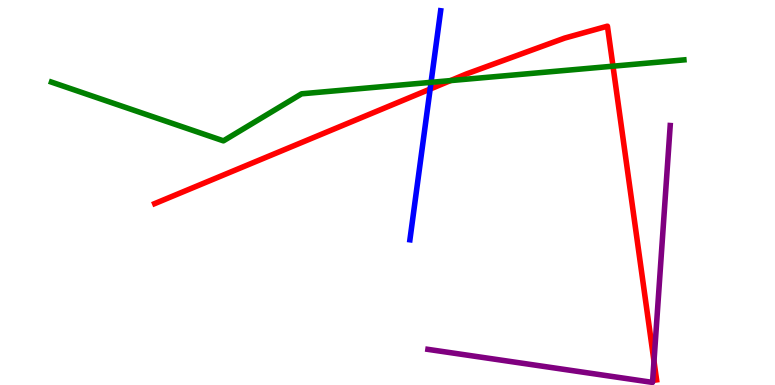[{'lines': ['blue', 'red'], 'intersections': [{'x': 5.55, 'y': 7.69}]}, {'lines': ['green', 'red'], 'intersections': [{'x': 5.81, 'y': 7.91}, {'x': 7.91, 'y': 8.28}]}, {'lines': ['purple', 'red'], 'intersections': [{'x': 8.44, 'y': 0.619}]}, {'lines': ['blue', 'green'], 'intersections': [{'x': 5.56, 'y': 7.86}]}, {'lines': ['blue', 'purple'], 'intersections': []}, {'lines': ['green', 'purple'], 'intersections': []}]